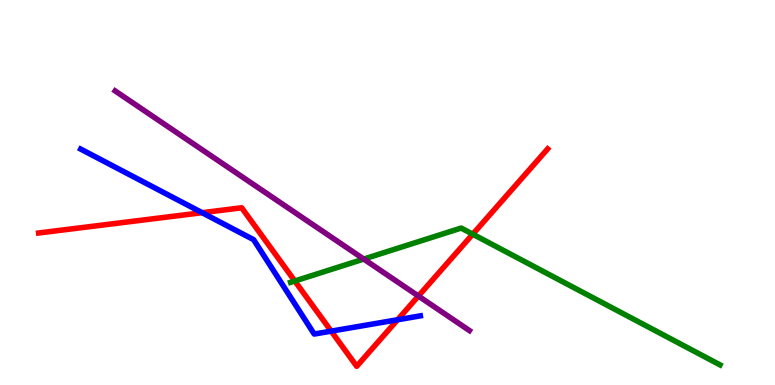[{'lines': ['blue', 'red'], 'intersections': [{'x': 2.61, 'y': 4.48}, {'x': 4.27, 'y': 1.4}, {'x': 5.13, 'y': 1.69}]}, {'lines': ['green', 'red'], 'intersections': [{'x': 3.8, 'y': 2.7}, {'x': 6.1, 'y': 3.92}]}, {'lines': ['purple', 'red'], 'intersections': [{'x': 5.4, 'y': 2.31}]}, {'lines': ['blue', 'green'], 'intersections': []}, {'lines': ['blue', 'purple'], 'intersections': []}, {'lines': ['green', 'purple'], 'intersections': [{'x': 4.69, 'y': 3.27}]}]